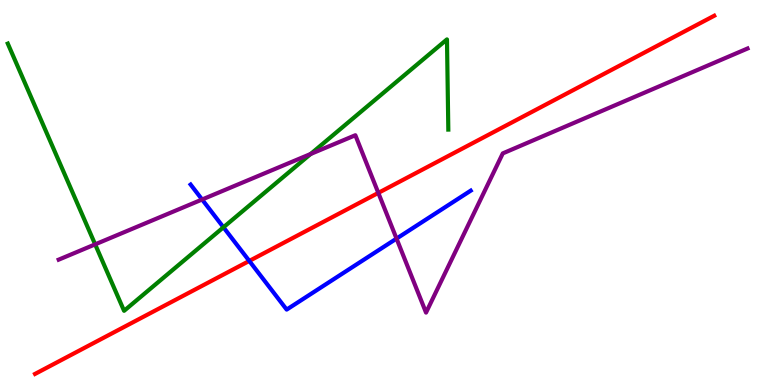[{'lines': ['blue', 'red'], 'intersections': [{'x': 3.22, 'y': 3.22}]}, {'lines': ['green', 'red'], 'intersections': []}, {'lines': ['purple', 'red'], 'intersections': [{'x': 4.88, 'y': 4.99}]}, {'lines': ['blue', 'green'], 'intersections': [{'x': 2.88, 'y': 4.1}]}, {'lines': ['blue', 'purple'], 'intersections': [{'x': 2.61, 'y': 4.82}, {'x': 5.12, 'y': 3.8}]}, {'lines': ['green', 'purple'], 'intersections': [{'x': 1.23, 'y': 3.65}, {'x': 4.01, 'y': 6.0}]}]